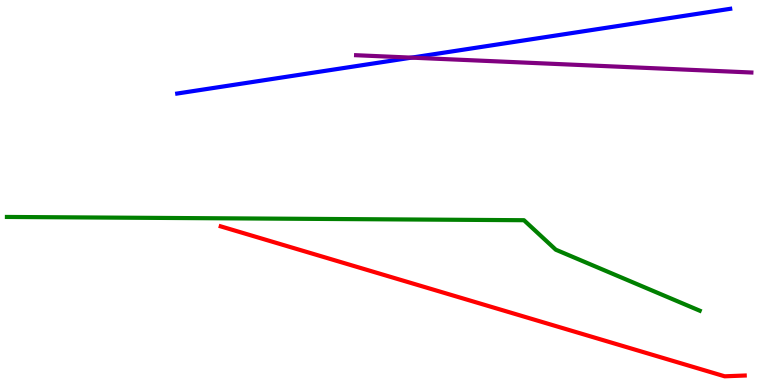[{'lines': ['blue', 'red'], 'intersections': []}, {'lines': ['green', 'red'], 'intersections': []}, {'lines': ['purple', 'red'], 'intersections': []}, {'lines': ['blue', 'green'], 'intersections': []}, {'lines': ['blue', 'purple'], 'intersections': [{'x': 5.31, 'y': 8.5}]}, {'lines': ['green', 'purple'], 'intersections': []}]